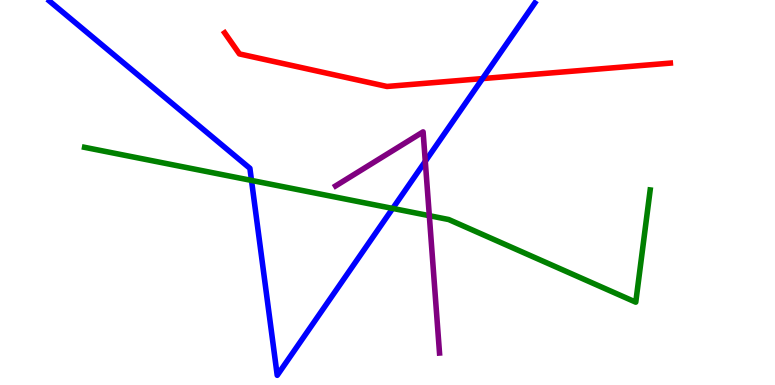[{'lines': ['blue', 'red'], 'intersections': [{'x': 6.23, 'y': 7.96}]}, {'lines': ['green', 'red'], 'intersections': []}, {'lines': ['purple', 'red'], 'intersections': []}, {'lines': ['blue', 'green'], 'intersections': [{'x': 3.25, 'y': 5.31}, {'x': 5.07, 'y': 4.59}]}, {'lines': ['blue', 'purple'], 'intersections': [{'x': 5.49, 'y': 5.81}]}, {'lines': ['green', 'purple'], 'intersections': [{'x': 5.54, 'y': 4.4}]}]